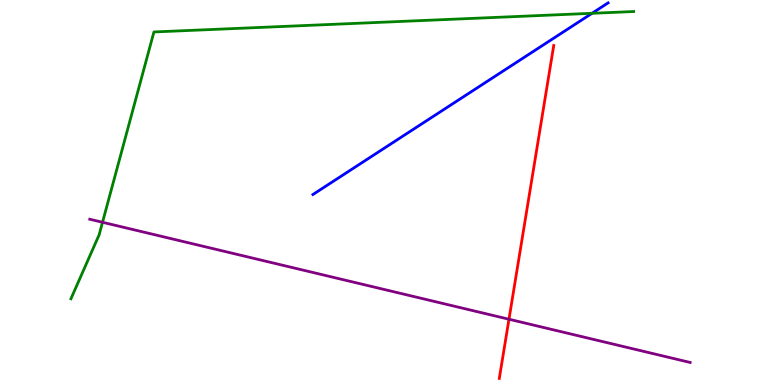[{'lines': ['blue', 'red'], 'intersections': []}, {'lines': ['green', 'red'], 'intersections': []}, {'lines': ['purple', 'red'], 'intersections': [{'x': 6.57, 'y': 1.71}]}, {'lines': ['blue', 'green'], 'intersections': [{'x': 7.64, 'y': 9.65}]}, {'lines': ['blue', 'purple'], 'intersections': []}, {'lines': ['green', 'purple'], 'intersections': [{'x': 1.32, 'y': 4.23}]}]